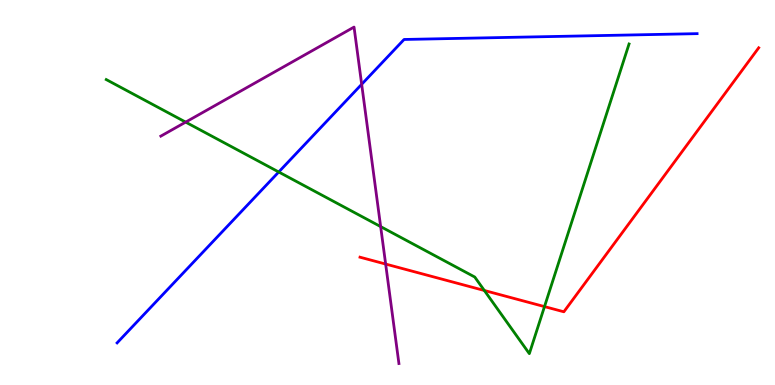[{'lines': ['blue', 'red'], 'intersections': []}, {'lines': ['green', 'red'], 'intersections': [{'x': 6.25, 'y': 2.45}, {'x': 7.03, 'y': 2.04}]}, {'lines': ['purple', 'red'], 'intersections': [{'x': 4.98, 'y': 3.14}]}, {'lines': ['blue', 'green'], 'intersections': [{'x': 3.6, 'y': 5.53}]}, {'lines': ['blue', 'purple'], 'intersections': [{'x': 4.67, 'y': 7.81}]}, {'lines': ['green', 'purple'], 'intersections': [{'x': 2.4, 'y': 6.83}, {'x': 4.91, 'y': 4.11}]}]